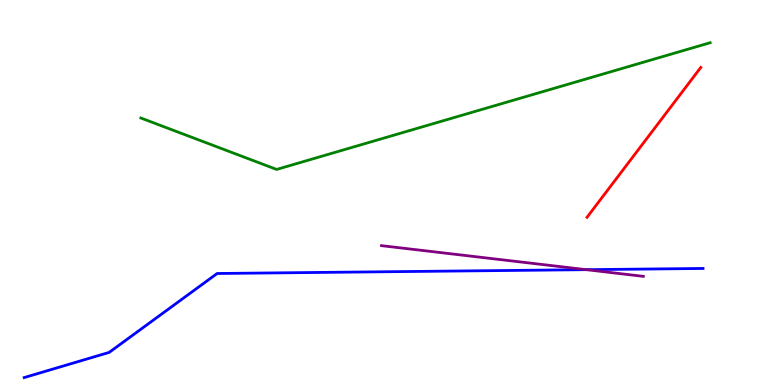[{'lines': ['blue', 'red'], 'intersections': []}, {'lines': ['green', 'red'], 'intersections': []}, {'lines': ['purple', 'red'], 'intersections': []}, {'lines': ['blue', 'green'], 'intersections': []}, {'lines': ['blue', 'purple'], 'intersections': [{'x': 7.56, 'y': 3.0}]}, {'lines': ['green', 'purple'], 'intersections': []}]